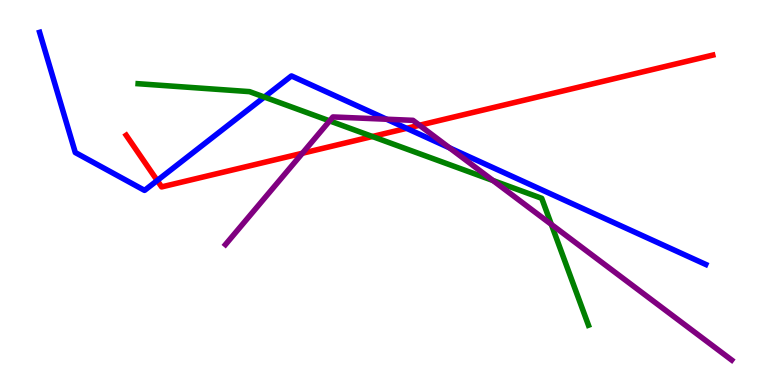[{'lines': ['blue', 'red'], 'intersections': [{'x': 2.03, 'y': 5.31}, {'x': 5.25, 'y': 6.67}]}, {'lines': ['green', 'red'], 'intersections': [{'x': 4.81, 'y': 6.45}]}, {'lines': ['purple', 'red'], 'intersections': [{'x': 3.9, 'y': 6.02}, {'x': 5.41, 'y': 6.75}]}, {'lines': ['blue', 'green'], 'intersections': [{'x': 3.41, 'y': 7.48}]}, {'lines': ['blue', 'purple'], 'intersections': [{'x': 4.99, 'y': 6.9}, {'x': 5.8, 'y': 6.16}]}, {'lines': ['green', 'purple'], 'intersections': [{'x': 4.25, 'y': 6.86}, {'x': 6.36, 'y': 5.31}, {'x': 7.11, 'y': 4.17}]}]